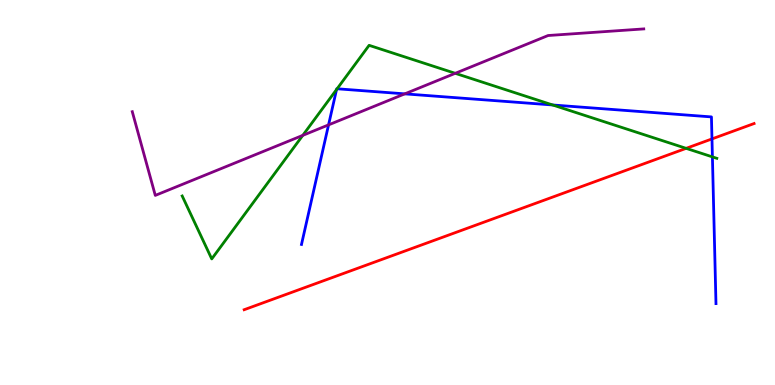[{'lines': ['blue', 'red'], 'intersections': [{'x': 9.19, 'y': 6.39}]}, {'lines': ['green', 'red'], 'intersections': [{'x': 8.85, 'y': 6.15}]}, {'lines': ['purple', 'red'], 'intersections': []}, {'lines': ['blue', 'green'], 'intersections': [{'x': 4.34, 'y': 7.67}, {'x': 4.35, 'y': 7.69}, {'x': 7.13, 'y': 7.27}, {'x': 9.19, 'y': 5.92}]}, {'lines': ['blue', 'purple'], 'intersections': [{'x': 4.24, 'y': 6.76}, {'x': 5.22, 'y': 7.56}]}, {'lines': ['green', 'purple'], 'intersections': [{'x': 3.91, 'y': 6.48}, {'x': 5.87, 'y': 8.1}]}]